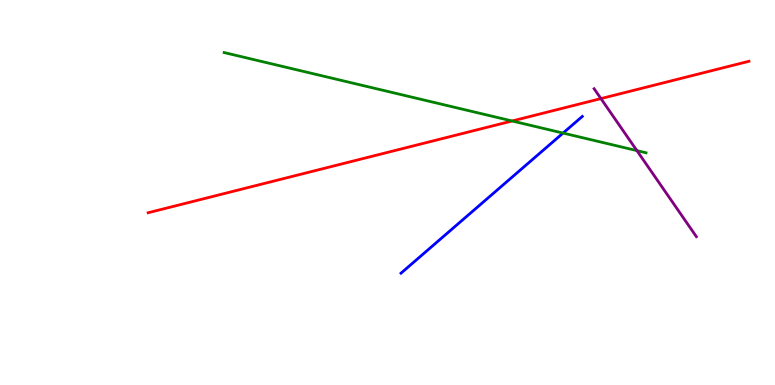[{'lines': ['blue', 'red'], 'intersections': []}, {'lines': ['green', 'red'], 'intersections': [{'x': 6.61, 'y': 6.86}]}, {'lines': ['purple', 'red'], 'intersections': [{'x': 7.75, 'y': 7.44}]}, {'lines': ['blue', 'green'], 'intersections': [{'x': 7.27, 'y': 6.54}]}, {'lines': ['blue', 'purple'], 'intersections': []}, {'lines': ['green', 'purple'], 'intersections': [{'x': 8.22, 'y': 6.09}]}]